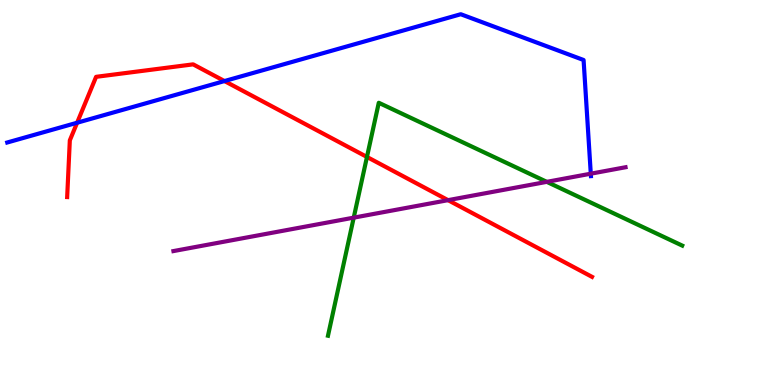[{'lines': ['blue', 'red'], 'intersections': [{'x': 0.995, 'y': 6.81}, {'x': 2.9, 'y': 7.89}]}, {'lines': ['green', 'red'], 'intersections': [{'x': 4.73, 'y': 5.92}]}, {'lines': ['purple', 'red'], 'intersections': [{'x': 5.78, 'y': 4.8}]}, {'lines': ['blue', 'green'], 'intersections': []}, {'lines': ['blue', 'purple'], 'intersections': [{'x': 7.62, 'y': 5.49}]}, {'lines': ['green', 'purple'], 'intersections': [{'x': 4.56, 'y': 4.35}, {'x': 7.06, 'y': 5.28}]}]